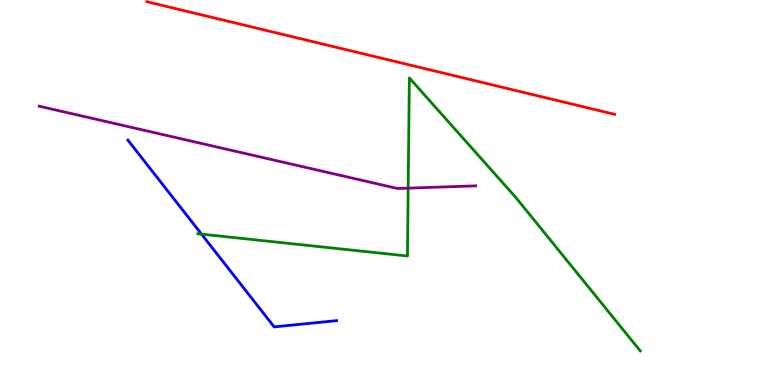[{'lines': ['blue', 'red'], 'intersections': []}, {'lines': ['green', 'red'], 'intersections': []}, {'lines': ['purple', 'red'], 'intersections': []}, {'lines': ['blue', 'green'], 'intersections': [{'x': 2.6, 'y': 3.92}]}, {'lines': ['blue', 'purple'], 'intersections': []}, {'lines': ['green', 'purple'], 'intersections': [{'x': 5.27, 'y': 5.11}]}]